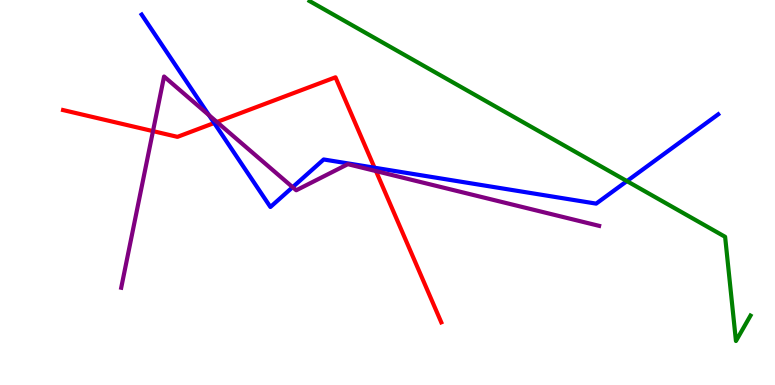[{'lines': ['blue', 'red'], 'intersections': [{'x': 2.76, 'y': 6.81}, {'x': 4.83, 'y': 5.64}]}, {'lines': ['green', 'red'], 'intersections': []}, {'lines': ['purple', 'red'], 'intersections': [{'x': 1.97, 'y': 6.59}, {'x': 2.8, 'y': 6.83}, {'x': 4.85, 'y': 5.56}]}, {'lines': ['blue', 'green'], 'intersections': [{'x': 8.09, 'y': 5.3}]}, {'lines': ['blue', 'purple'], 'intersections': [{'x': 2.7, 'y': 7.01}, {'x': 3.78, 'y': 5.14}]}, {'lines': ['green', 'purple'], 'intersections': []}]